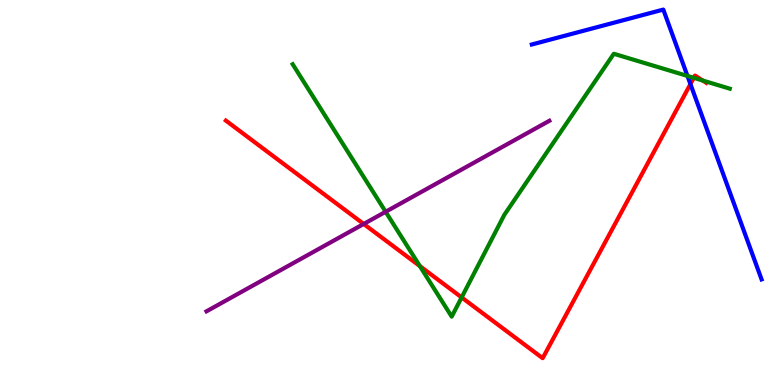[{'lines': ['blue', 'red'], 'intersections': [{'x': 8.91, 'y': 7.82}]}, {'lines': ['green', 'red'], 'intersections': [{'x': 5.42, 'y': 3.09}, {'x': 5.96, 'y': 2.27}, {'x': 8.95, 'y': 7.98}, {'x': 9.07, 'y': 7.91}]}, {'lines': ['purple', 'red'], 'intersections': [{'x': 4.69, 'y': 4.18}]}, {'lines': ['blue', 'green'], 'intersections': [{'x': 8.87, 'y': 8.03}]}, {'lines': ['blue', 'purple'], 'intersections': []}, {'lines': ['green', 'purple'], 'intersections': [{'x': 4.98, 'y': 4.5}]}]